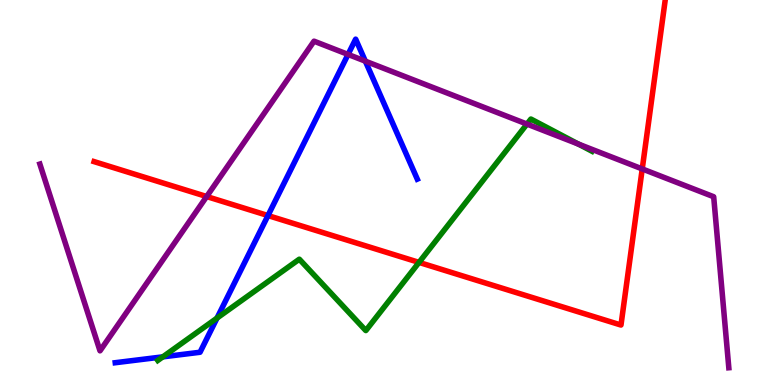[{'lines': ['blue', 'red'], 'intersections': [{'x': 3.46, 'y': 4.4}]}, {'lines': ['green', 'red'], 'intersections': [{'x': 5.41, 'y': 3.18}]}, {'lines': ['purple', 'red'], 'intersections': [{'x': 2.67, 'y': 4.9}, {'x': 8.29, 'y': 5.61}]}, {'lines': ['blue', 'green'], 'intersections': [{'x': 2.1, 'y': 0.731}, {'x': 2.8, 'y': 1.74}]}, {'lines': ['blue', 'purple'], 'intersections': [{'x': 4.49, 'y': 8.59}, {'x': 4.71, 'y': 8.41}]}, {'lines': ['green', 'purple'], 'intersections': [{'x': 6.8, 'y': 6.78}, {'x': 7.46, 'y': 6.26}]}]